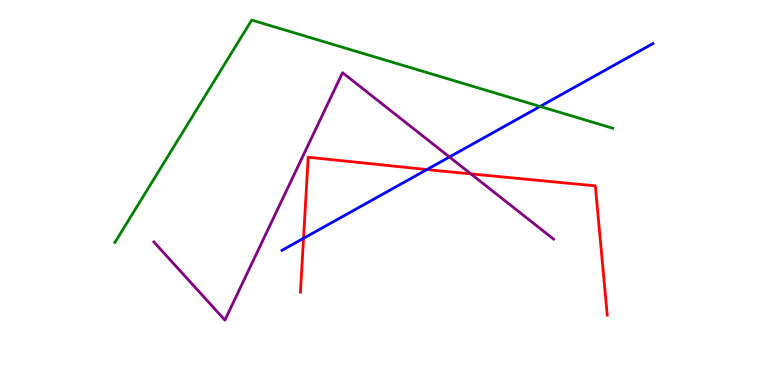[{'lines': ['blue', 'red'], 'intersections': [{'x': 3.92, 'y': 3.81}, {'x': 5.51, 'y': 5.6}]}, {'lines': ['green', 'red'], 'intersections': []}, {'lines': ['purple', 'red'], 'intersections': [{'x': 6.08, 'y': 5.48}]}, {'lines': ['blue', 'green'], 'intersections': [{'x': 6.97, 'y': 7.23}]}, {'lines': ['blue', 'purple'], 'intersections': [{'x': 5.8, 'y': 5.92}]}, {'lines': ['green', 'purple'], 'intersections': []}]